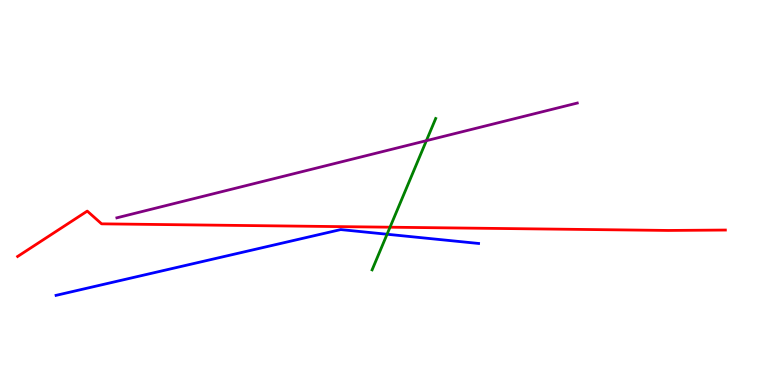[{'lines': ['blue', 'red'], 'intersections': []}, {'lines': ['green', 'red'], 'intersections': [{'x': 5.03, 'y': 4.1}]}, {'lines': ['purple', 'red'], 'intersections': []}, {'lines': ['blue', 'green'], 'intersections': [{'x': 4.99, 'y': 3.92}]}, {'lines': ['blue', 'purple'], 'intersections': []}, {'lines': ['green', 'purple'], 'intersections': [{'x': 5.5, 'y': 6.35}]}]